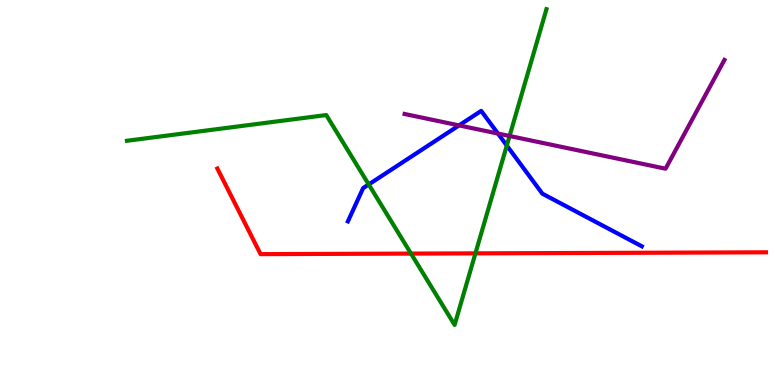[{'lines': ['blue', 'red'], 'intersections': []}, {'lines': ['green', 'red'], 'intersections': [{'x': 5.3, 'y': 3.41}, {'x': 6.13, 'y': 3.42}]}, {'lines': ['purple', 'red'], 'intersections': []}, {'lines': ['blue', 'green'], 'intersections': [{'x': 4.76, 'y': 5.21}, {'x': 6.54, 'y': 6.22}]}, {'lines': ['blue', 'purple'], 'intersections': [{'x': 5.92, 'y': 6.74}, {'x': 6.43, 'y': 6.53}]}, {'lines': ['green', 'purple'], 'intersections': [{'x': 6.58, 'y': 6.47}]}]